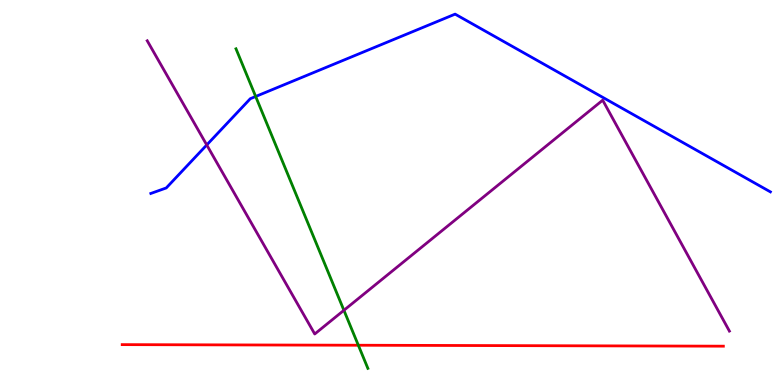[{'lines': ['blue', 'red'], 'intersections': []}, {'lines': ['green', 'red'], 'intersections': [{'x': 4.62, 'y': 1.03}]}, {'lines': ['purple', 'red'], 'intersections': []}, {'lines': ['blue', 'green'], 'intersections': [{'x': 3.3, 'y': 7.49}]}, {'lines': ['blue', 'purple'], 'intersections': [{'x': 2.67, 'y': 6.23}]}, {'lines': ['green', 'purple'], 'intersections': [{'x': 4.44, 'y': 1.94}]}]